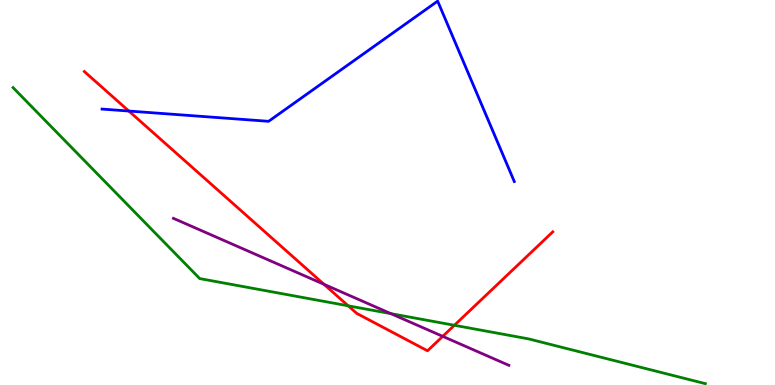[{'lines': ['blue', 'red'], 'intersections': [{'x': 1.66, 'y': 7.12}]}, {'lines': ['green', 'red'], 'intersections': [{'x': 4.49, 'y': 2.06}, {'x': 5.86, 'y': 1.55}]}, {'lines': ['purple', 'red'], 'intersections': [{'x': 4.18, 'y': 2.62}, {'x': 5.71, 'y': 1.26}]}, {'lines': ['blue', 'green'], 'intersections': []}, {'lines': ['blue', 'purple'], 'intersections': []}, {'lines': ['green', 'purple'], 'intersections': [{'x': 5.04, 'y': 1.85}]}]